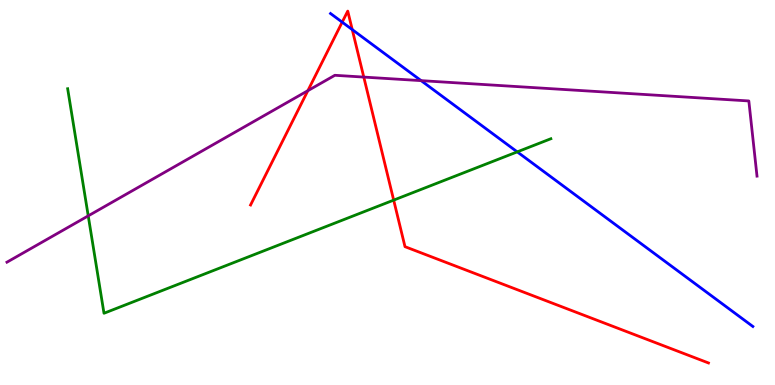[{'lines': ['blue', 'red'], 'intersections': [{'x': 4.42, 'y': 9.42}, {'x': 4.55, 'y': 9.23}]}, {'lines': ['green', 'red'], 'intersections': [{'x': 5.08, 'y': 4.8}]}, {'lines': ['purple', 'red'], 'intersections': [{'x': 3.97, 'y': 7.64}, {'x': 4.69, 'y': 8.0}]}, {'lines': ['blue', 'green'], 'intersections': [{'x': 6.67, 'y': 6.06}]}, {'lines': ['blue', 'purple'], 'intersections': [{'x': 5.43, 'y': 7.91}]}, {'lines': ['green', 'purple'], 'intersections': [{'x': 1.14, 'y': 4.39}]}]